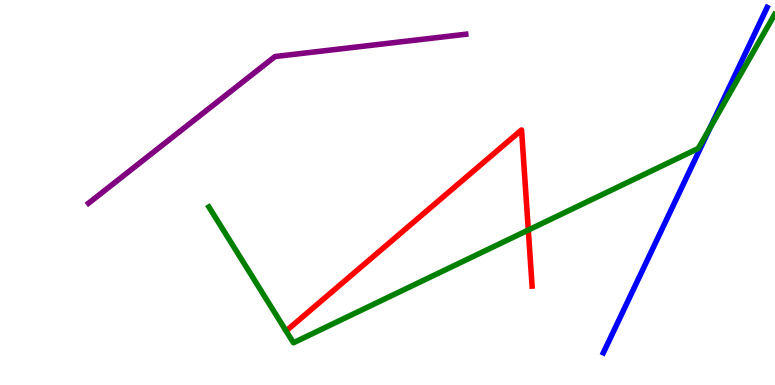[{'lines': ['blue', 'red'], 'intersections': []}, {'lines': ['green', 'red'], 'intersections': [{'x': 6.82, 'y': 4.03}]}, {'lines': ['purple', 'red'], 'intersections': []}, {'lines': ['blue', 'green'], 'intersections': [{'x': 9.16, 'y': 6.68}]}, {'lines': ['blue', 'purple'], 'intersections': []}, {'lines': ['green', 'purple'], 'intersections': []}]